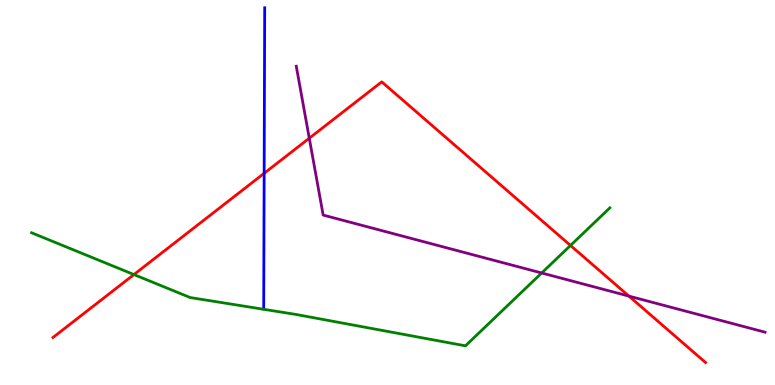[{'lines': ['blue', 'red'], 'intersections': [{'x': 3.41, 'y': 5.5}]}, {'lines': ['green', 'red'], 'intersections': [{'x': 1.73, 'y': 2.87}, {'x': 7.36, 'y': 3.62}]}, {'lines': ['purple', 'red'], 'intersections': [{'x': 3.99, 'y': 6.41}, {'x': 8.11, 'y': 2.31}]}, {'lines': ['blue', 'green'], 'intersections': []}, {'lines': ['blue', 'purple'], 'intersections': []}, {'lines': ['green', 'purple'], 'intersections': [{'x': 6.99, 'y': 2.91}]}]